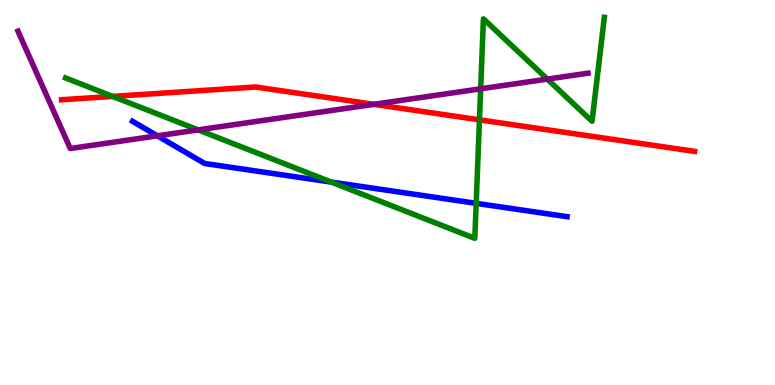[{'lines': ['blue', 'red'], 'intersections': []}, {'lines': ['green', 'red'], 'intersections': [{'x': 1.45, 'y': 7.5}, {'x': 6.19, 'y': 6.89}]}, {'lines': ['purple', 'red'], 'intersections': [{'x': 4.82, 'y': 7.29}]}, {'lines': ['blue', 'green'], 'intersections': [{'x': 4.27, 'y': 5.27}, {'x': 6.14, 'y': 4.72}]}, {'lines': ['blue', 'purple'], 'intersections': [{'x': 2.03, 'y': 6.47}]}, {'lines': ['green', 'purple'], 'intersections': [{'x': 2.56, 'y': 6.63}, {'x': 6.2, 'y': 7.69}, {'x': 7.06, 'y': 7.95}]}]